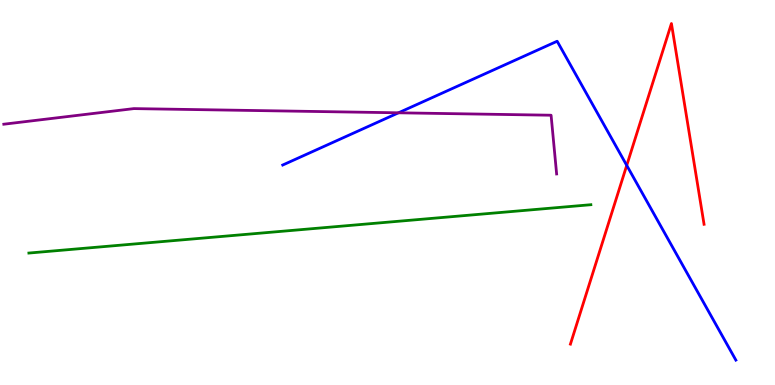[{'lines': ['blue', 'red'], 'intersections': [{'x': 8.09, 'y': 5.7}]}, {'lines': ['green', 'red'], 'intersections': []}, {'lines': ['purple', 'red'], 'intersections': []}, {'lines': ['blue', 'green'], 'intersections': []}, {'lines': ['blue', 'purple'], 'intersections': [{'x': 5.14, 'y': 7.07}]}, {'lines': ['green', 'purple'], 'intersections': []}]